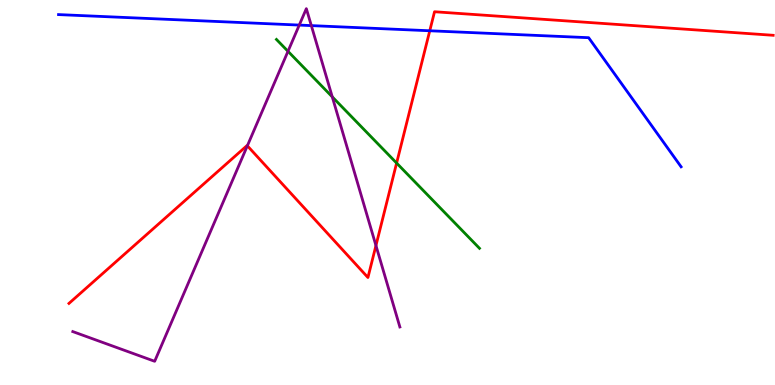[{'lines': ['blue', 'red'], 'intersections': [{'x': 5.55, 'y': 9.2}]}, {'lines': ['green', 'red'], 'intersections': [{'x': 5.12, 'y': 5.76}]}, {'lines': ['purple', 'red'], 'intersections': [{'x': 3.19, 'y': 6.21}, {'x': 4.85, 'y': 3.62}]}, {'lines': ['blue', 'green'], 'intersections': []}, {'lines': ['blue', 'purple'], 'intersections': [{'x': 3.86, 'y': 9.35}, {'x': 4.02, 'y': 9.33}]}, {'lines': ['green', 'purple'], 'intersections': [{'x': 3.72, 'y': 8.67}, {'x': 4.29, 'y': 7.48}]}]